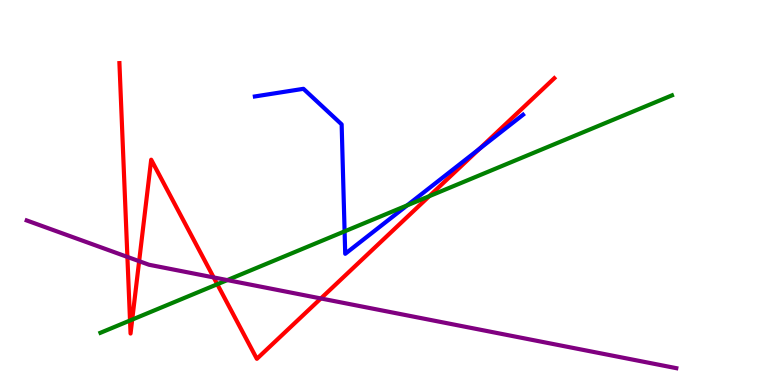[{'lines': ['blue', 'red'], 'intersections': [{'x': 6.19, 'y': 6.13}]}, {'lines': ['green', 'red'], 'intersections': [{'x': 1.68, 'y': 1.68}, {'x': 1.71, 'y': 1.7}, {'x': 2.8, 'y': 2.62}, {'x': 5.54, 'y': 4.9}]}, {'lines': ['purple', 'red'], 'intersections': [{'x': 1.64, 'y': 3.33}, {'x': 1.8, 'y': 3.22}, {'x': 2.76, 'y': 2.79}, {'x': 4.14, 'y': 2.25}]}, {'lines': ['blue', 'green'], 'intersections': [{'x': 4.45, 'y': 3.99}, {'x': 5.25, 'y': 4.67}]}, {'lines': ['blue', 'purple'], 'intersections': []}, {'lines': ['green', 'purple'], 'intersections': [{'x': 2.93, 'y': 2.72}]}]